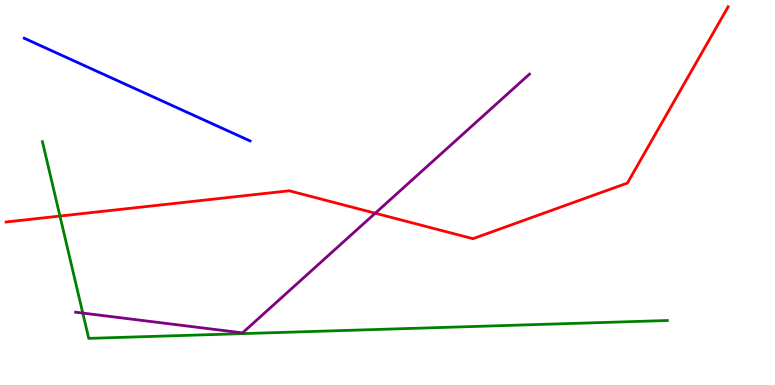[{'lines': ['blue', 'red'], 'intersections': []}, {'lines': ['green', 'red'], 'intersections': [{'x': 0.773, 'y': 4.39}]}, {'lines': ['purple', 'red'], 'intersections': [{'x': 4.84, 'y': 4.46}]}, {'lines': ['blue', 'green'], 'intersections': []}, {'lines': ['blue', 'purple'], 'intersections': []}, {'lines': ['green', 'purple'], 'intersections': [{'x': 1.07, 'y': 1.87}]}]